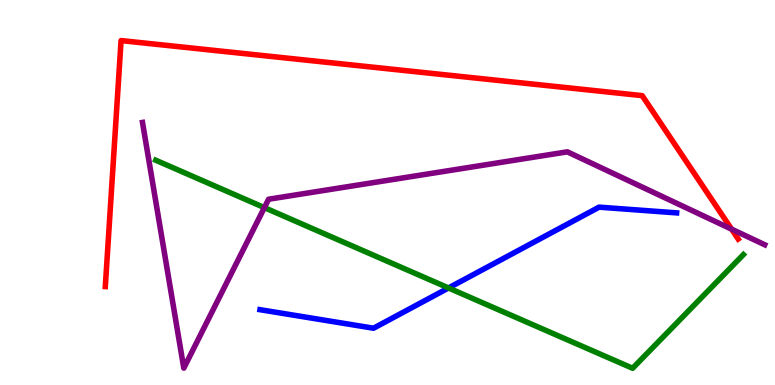[{'lines': ['blue', 'red'], 'intersections': []}, {'lines': ['green', 'red'], 'intersections': []}, {'lines': ['purple', 'red'], 'intersections': [{'x': 9.44, 'y': 4.05}]}, {'lines': ['blue', 'green'], 'intersections': [{'x': 5.79, 'y': 2.52}]}, {'lines': ['blue', 'purple'], 'intersections': []}, {'lines': ['green', 'purple'], 'intersections': [{'x': 3.41, 'y': 4.61}]}]